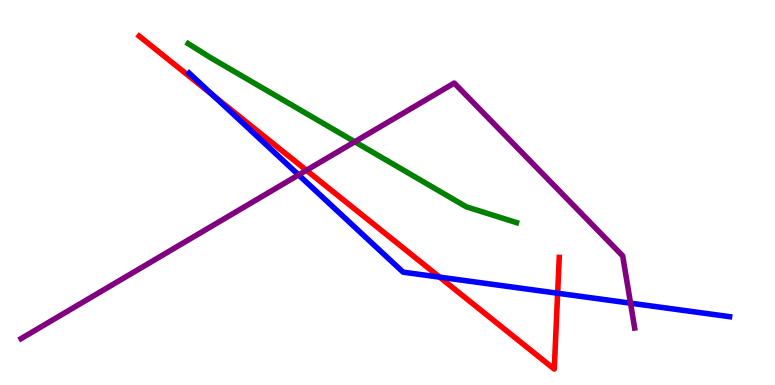[{'lines': ['blue', 'red'], 'intersections': [{'x': 2.75, 'y': 7.52}, {'x': 5.67, 'y': 2.8}, {'x': 7.2, 'y': 2.38}]}, {'lines': ['green', 'red'], 'intersections': []}, {'lines': ['purple', 'red'], 'intersections': [{'x': 3.95, 'y': 5.58}]}, {'lines': ['blue', 'green'], 'intersections': []}, {'lines': ['blue', 'purple'], 'intersections': [{'x': 3.85, 'y': 5.46}, {'x': 8.14, 'y': 2.13}]}, {'lines': ['green', 'purple'], 'intersections': [{'x': 4.58, 'y': 6.32}]}]